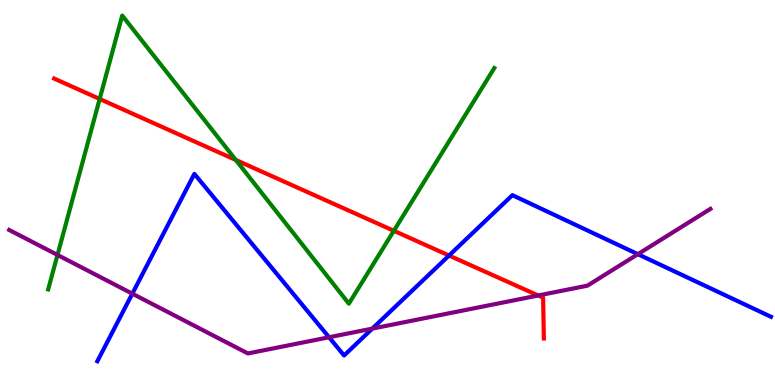[{'lines': ['blue', 'red'], 'intersections': [{'x': 5.79, 'y': 3.36}]}, {'lines': ['green', 'red'], 'intersections': [{'x': 1.29, 'y': 7.43}, {'x': 3.04, 'y': 5.84}, {'x': 5.08, 'y': 4.01}]}, {'lines': ['purple', 'red'], 'intersections': [{'x': 6.94, 'y': 2.33}]}, {'lines': ['blue', 'green'], 'intersections': []}, {'lines': ['blue', 'purple'], 'intersections': [{'x': 1.71, 'y': 2.37}, {'x': 4.25, 'y': 1.24}, {'x': 4.8, 'y': 1.46}, {'x': 8.23, 'y': 3.4}]}, {'lines': ['green', 'purple'], 'intersections': [{'x': 0.742, 'y': 3.38}]}]